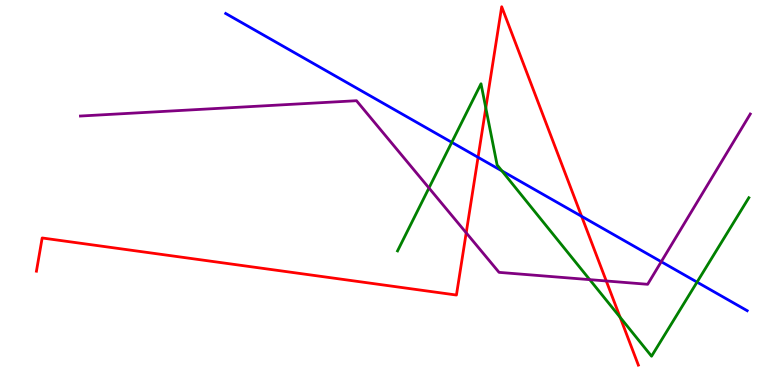[{'lines': ['blue', 'red'], 'intersections': [{'x': 6.17, 'y': 5.91}, {'x': 7.5, 'y': 4.38}]}, {'lines': ['green', 'red'], 'intersections': [{'x': 6.27, 'y': 7.2}, {'x': 8.0, 'y': 1.76}]}, {'lines': ['purple', 'red'], 'intersections': [{'x': 6.02, 'y': 3.95}, {'x': 7.82, 'y': 2.7}]}, {'lines': ['blue', 'green'], 'intersections': [{'x': 5.83, 'y': 6.3}, {'x': 6.48, 'y': 5.56}, {'x': 8.99, 'y': 2.67}]}, {'lines': ['blue', 'purple'], 'intersections': [{'x': 8.53, 'y': 3.2}]}, {'lines': ['green', 'purple'], 'intersections': [{'x': 5.54, 'y': 5.12}, {'x': 7.61, 'y': 2.74}]}]